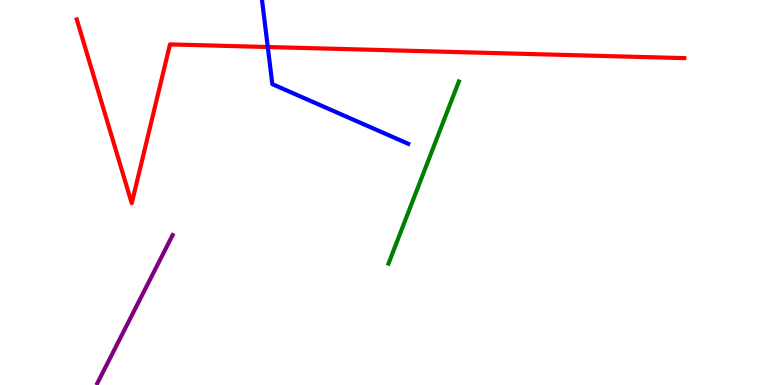[{'lines': ['blue', 'red'], 'intersections': [{'x': 3.46, 'y': 8.78}]}, {'lines': ['green', 'red'], 'intersections': []}, {'lines': ['purple', 'red'], 'intersections': []}, {'lines': ['blue', 'green'], 'intersections': []}, {'lines': ['blue', 'purple'], 'intersections': []}, {'lines': ['green', 'purple'], 'intersections': []}]